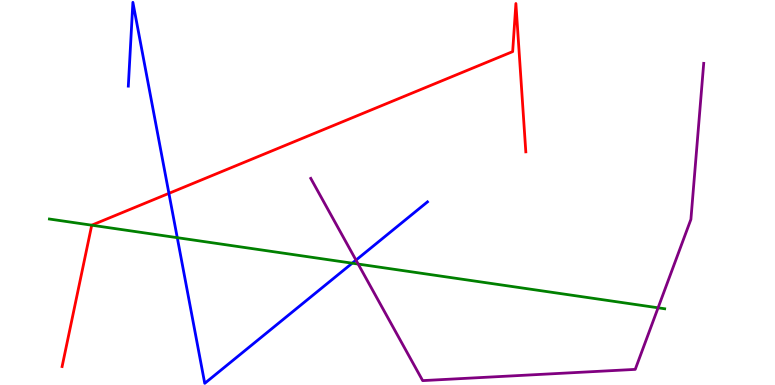[{'lines': ['blue', 'red'], 'intersections': [{'x': 2.18, 'y': 4.98}]}, {'lines': ['green', 'red'], 'intersections': [{'x': 1.18, 'y': 4.15}]}, {'lines': ['purple', 'red'], 'intersections': []}, {'lines': ['blue', 'green'], 'intersections': [{'x': 2.29, 'y': 3.83}, {'x': 4.54, 'y': 3.16}]}, {'lines': ['blue', 'purple'], 'intersections': [{'x': 4.59, 'y': 3.24}]}, {'lines': ['green', 'purple'], 'intersections': [{'x': 4.62, 'y': 3.14}, {'x': 8.49, 'y': 2.01}]}]